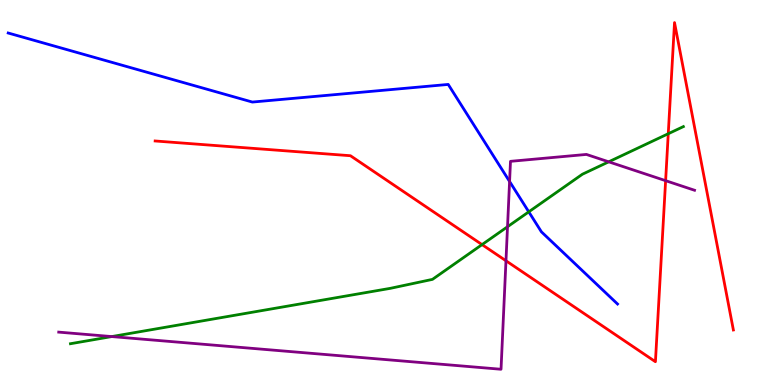[{'lines': ['blue', 'red'], 'intersections': []}, {'lines': ['green', 'red'], 'intersections': [{'x': 6.22, 'y': 3.65}, {'x': 8.62, 'y': 6.53}]}, {'lines': ['purple', 'red'], 'intersections': [{'x': 6.53, 'y': 3.23}, {'x': 8.59, 'y': 5.31}]}, {'lines': ['blue', 'green'], 'intersections': [{'x': 6.82, 'y': 4.5}]}, {'lines': ['blue', 'purple'], 'intersections': [{'x': 6.58, 'y': 5.29}]}, {'lines': ['green', 'purple'], 'intersections': [{'x': 1.44, 'y': 1.26}, {'x': 6.55, 'y': 4.11}, {'x': 7.85, 'y': 5.8}]}]